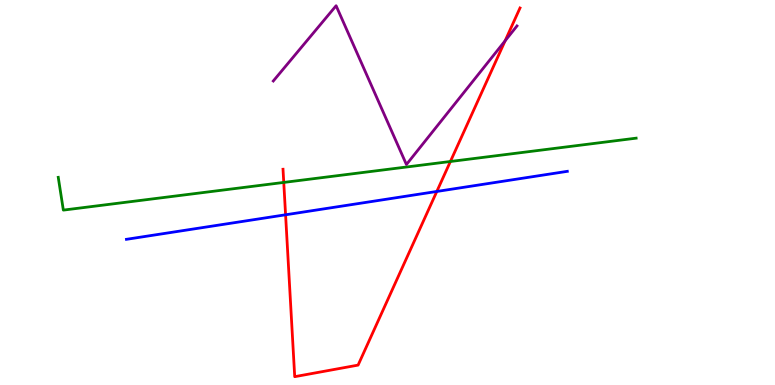[{'lines': ['blue', 'red'], 'intersections': [{'x': 3.68, 'y': 4.42}, {'x': 5.64, 'y': 5.03}]}, {'lines': ['green', 'red'], 'intersections': [{'x': 3.66, 'y': 5.26}, {'x': 5.81, 'y': 5.81}]}, {'lines': ['purple', 'red'], 'intersections': [{'x': 6.52, 'y': 8.94}]}, {'lines': ['blue', 'green'], 'intersections': []}, {'lines': ['blue', 'purple'], 'intersections': []}, {'lines': ['green', 'purple'], 'intersections': []}]